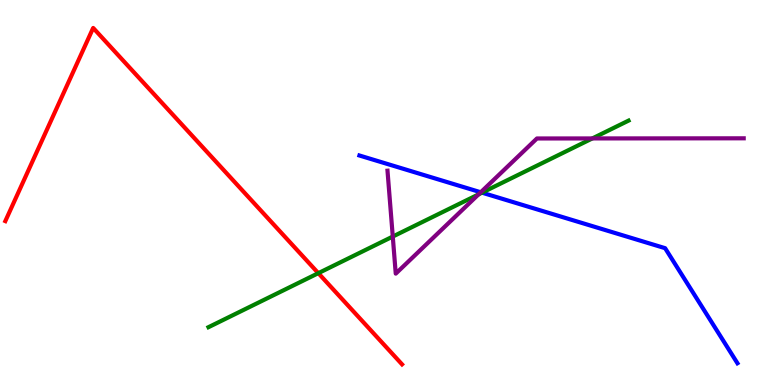[{'lines': ['blue', 'red'], 'intersections': []}, {'lines': ['green', 'red'], 'intersections': [{'x': 4.11, 'y': 2.9}]}, {'lines': ['purple', 'red'], 'intersections': []}, {'lines': ['blue', 'green'], 'intersections': [{'x': 6.22, 'y': 5.0}]}, {'lines': ['blue', 'purple'], 'intersections': [{'x': 6.2, 'y': 5.01}]}, {'lines': ['green', 'purple'], 'intersections': [{'x': 5.07, 'y': 3.86}, {'x': 6.17, 'y': 4.95}, {'x': 7.64, 'y': 6.4}]}]